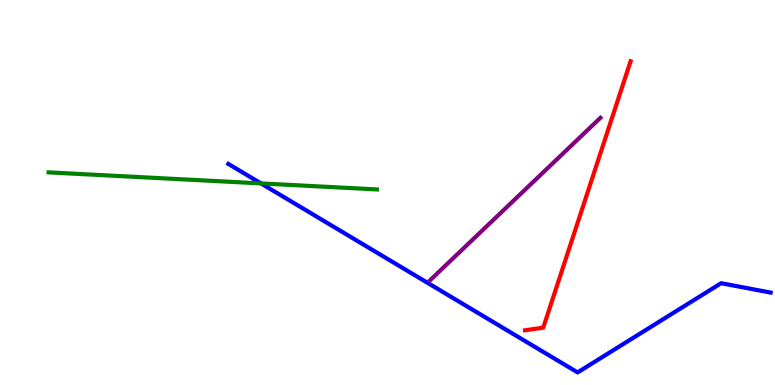[{'lines': ['blue', 'red'], 'intersections': []}, {'lines': ['green', 'red'], 'intersections': []}, {'lines': ['purple', 'red'], 'intersections': []}, {'lines': ['blue', 'green'], 'intersections': [{'x': 3.37, 'y': 5.24}]}, {'lines': ['blue', 'purple'], 'intersections': []}, {'lines': ['green', 'purple'], 'intersections': []}]